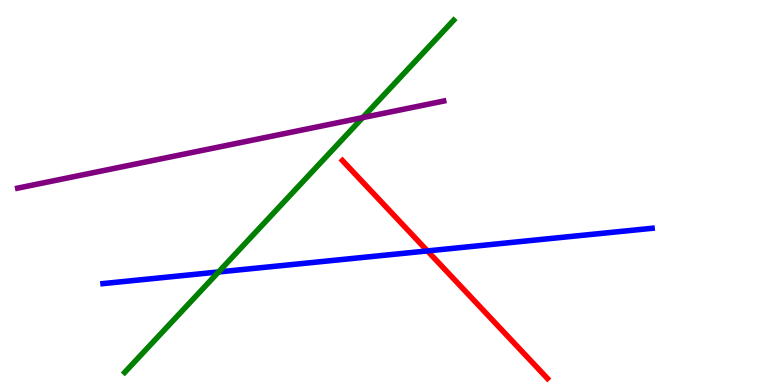[{'lines': ['blue', 'red'], 'intersections': [{'x': 5.52, 'y': 3.48}]}, {'lines': ['green', 'red'], 'intersections': []}, {'lines': ['purple', 'red'], 'intersections': []}, {'lines': ['blue', 'green'], 'intersections': [{'x': 2.82, 'y': 2.94}]}, {'lines': ['blue', 'purple'], 'intersections': []}, {'lines': ['green', 'purple'], 'intersections': [{'x': 4.68, 'y': 6.95}]}]